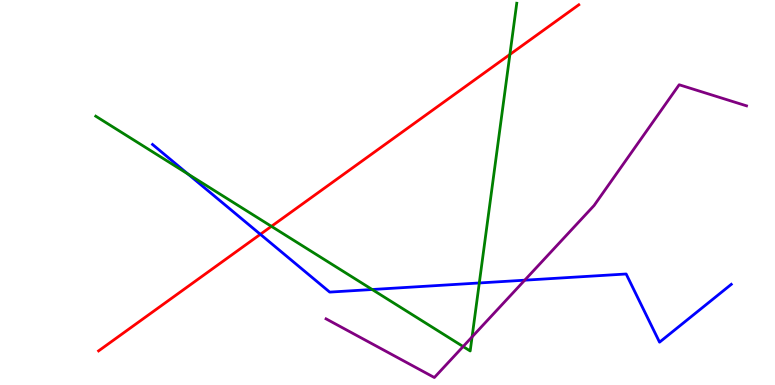[{'lines': ['blue', 'red'], 'intersections': [{'x': 3.36, 'y': 3.91}]}, {'lines': ['green', 'red'], 'intersections': [{'x': 3.5, 'y': 4.12}, {'x': 6.58, 'y': 8.59}]}, {'lines': ['purple', 'red'], 'intersections': []}, {'lines': ['blue', 'green'], 'intersections': [{'x': 2.43, 'y': 5.48}, {'x': 4.8, 'y': 2.48}, {'x': 6.18, 'y': 2.65}]}, {'lines': ['blue', 'purple'], 'intersections': [{'x': 6.77, 'y': 2.72}]}, {'lines': ['green', 'purple'], 'intersections': [{'x': 5.98, 'y': 0.999}, {'x': 6.09, 'y': 1.25}]}]